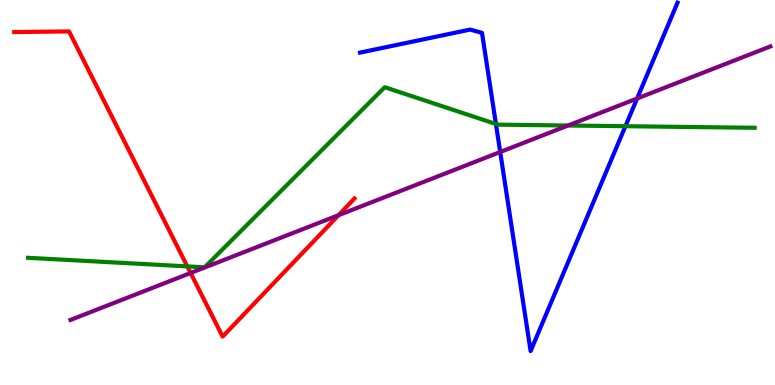[{'lines': ['blue', 'red'], 'intersections': []}, {'lines': ['green', 'red'], 'intersections': [{'x': 2.42, 'y': 3.08}]}, {'lines': ['purple', 'red'], 'intersections': [{'x': 2.46, 'y': 2.91}, {'x': 4.37, 'y': 4.41}]}, {'lines': ['blue', 'green'], 'intersections': [{'x': 6.4, 'y': 6.78}, {'x': 8.07, 'y': 6.72}]}, {'lines': ['blue', 'purple'], 'intersections': [{'x': 6.45, 'y': 6.05}, {'x': 8.22, 'y': 7.44}]}, {'lines': ['green', 'purple'], 'intersections': [{'x': 7.33, 'y': 6.74}]}]